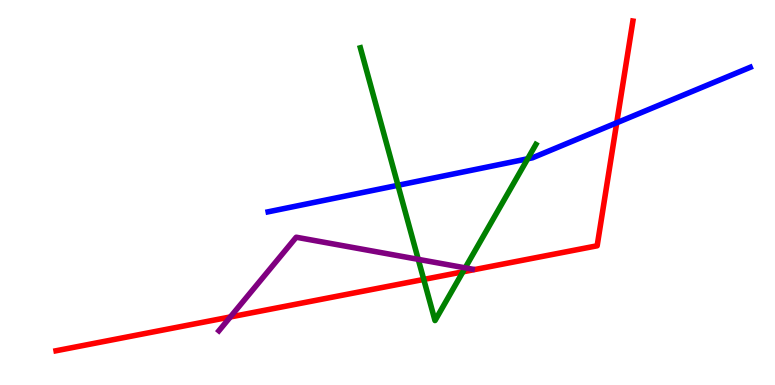[{'lines': ['blue', 'red'], 'intersections': [{'x': 7.96, 'y': 6.81}]}, {'lines': ['green', 'red'], 'intersections': [{'x': 5.47, 'y': 2.74}, {'x': 5.97, 'y': 2.94}]}, {'lines': ['purple', 'red'], 'intersections': [{'x': 2.97, 'y': 1.77}]}, {'lines': ['blue', 'green'], 'intersections': [{'x': 5.14, 'y': 5.19}, {'x': 6.81, 'y': 5.88}]}, {'lines': ['blue', 'purple'], 'intersections': []}, {'lines': ['green', 'purple'], 'intersections': [{'x': 5.4, 'y': 3.26}, {'x': 6.0, 'y': 3.04}]}]